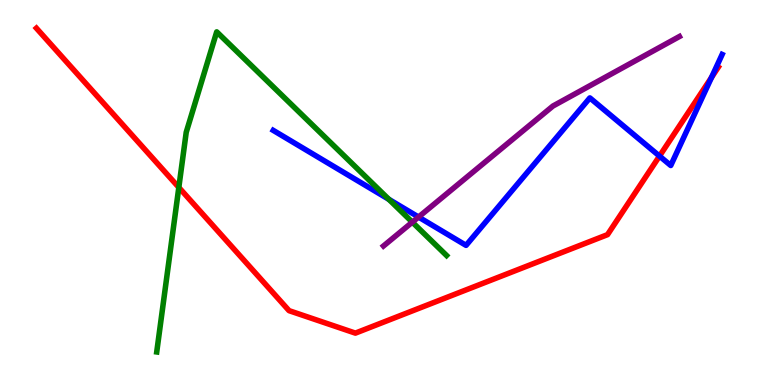[{'lines': ['blue', 'red'], 'intersections': [{'x': 8.51, 'y': 5.95}, {'x': 9.18, 'y': 7.99}]}, {'lines': ['green', 'red'], 'intersections': [{'x': 2.31, 'y': 5.13}]}, {'lines': ['purple', 'red'], 'intersections': []}, {'lines': ['blue', 'green'], 'intersections': [{'x': 5.02, 'y': 4.82}]}, {'lines': ['blue', 'purple'], 'intersections': [{'x': 5.4, 'y': 4.36}]}, {'lines': ['green', 'purple'], 'intersections': [{'x': 5.32, 'y': 4.23}]}]